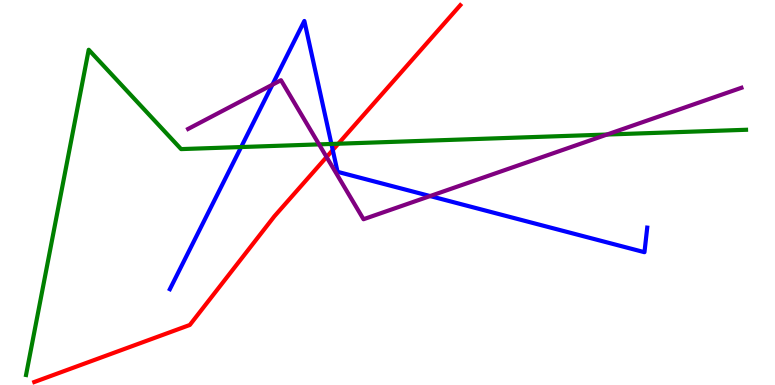[{'lines': ['blue', 'red'], 'intersections': [{'x': 4.29, 'y': 6.1}]}, {'lines': ['green', 'red'], 'intersections': [{'x': 4.37, 'y': 6.27}]}, {'lines': ['purple', 'red'], 'intersections': [{'x': 4.21, 'y': 5.92}]}, {'lines': ['blue', 'green'], 'intersections': [{'x': 3.11, 'y': 6.18}, {'x': 4.28, 'y': 6.26}]}, {'lines': ['blue', 'purple'], 'intersections': [{'x': 3.51, 'y': 7.8}, {'x': 5.55, 'y': 4.91}]}, {'lines': ['green', 'purple'], 'intersections': [{'x': 4.12, 'y': 6.25}, {'x': 7.83, 'y': 6.51}]}]